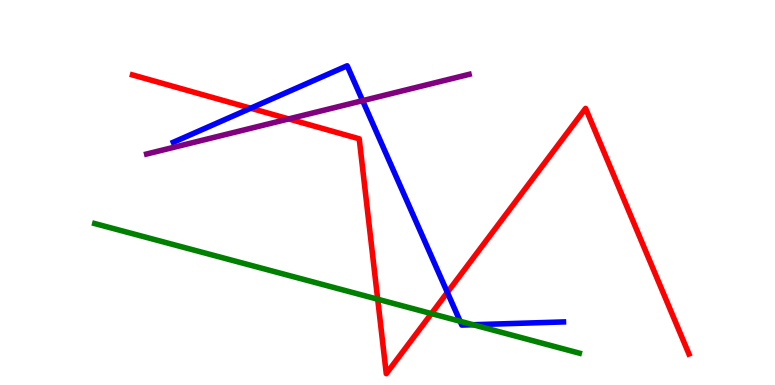[{'lines': ['blue', 'red'], 'intersections': [{'x': 3.23, 'y': 7.19}, {'x': 5.77, 'y': 2.41}]}, {'lines': ['green', 'red'], 'intersections': [{'x': 4.87, 'y': 2.23}, {'x': 5.57, 'y': 1.85}]}, {'lines': ['purple', 'red'], 'intersections': [{'x': 3.72, 'y': 6.91}]}, {'lines': ['blue', 'green'], 'intersections': [{'x': 5.94, 'y': 1.66}, {'x': 6.1, 'y': 1.57}]}, {'lines': ['blue', 'purple'], 'intersections': [{'x': 4.68, 'y': 7.39}]}, {'lines': ['green', 'purple'], 'intersections': []}]